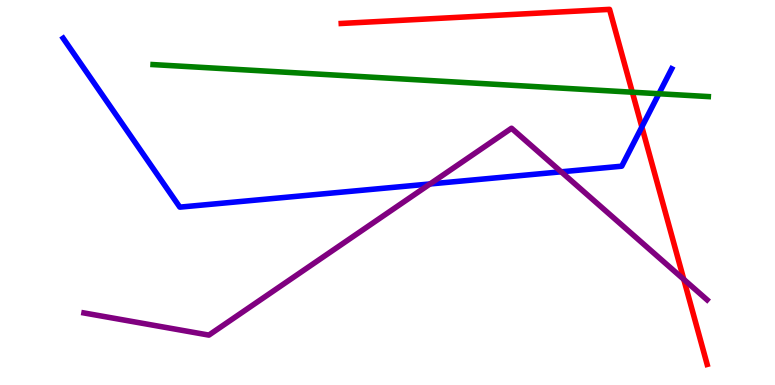[{'lines': ['blue', 'red'], 'intersections': [{'x': 8.28, 'y': 6.7}]}, {'lines': ['green', 'red'], 'intersections': [{'x': 8.16, 'y': 7.61}]}, {'lines': ['purple', 'red'], 'intersections': [{'x': 8.82, 'y': 2.74}]}, {'lines': ['blue', 'green'], 'intersections': [{'x': 8.5, 'y': 7.57}]}, {'lines': ['blue', 'purple'], 'intersections': [{'x': 5.55, 'y': 5.22}, {'x': 7.24, 'y': 5.54}]}, {'lines': ['green', 'purple'], 'intersections': []}]